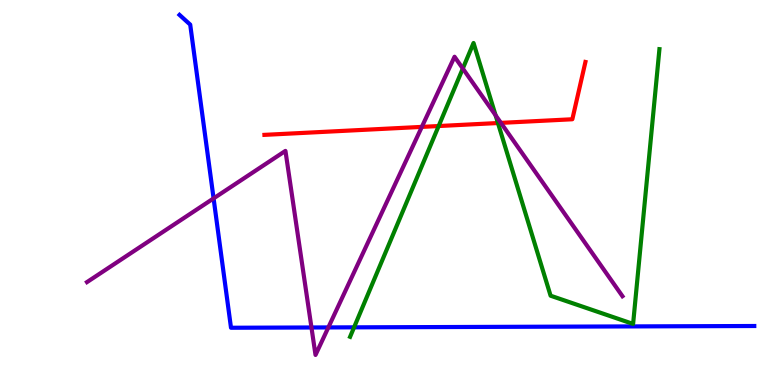[{'lines': ['blue', 'red'], 'intersections': []}, {'lines': ['green', 'red'], 'intersections': [{'x': 5.66, 'y': 6.73}, {'x': 6.43, 'y': 6.8}]}, {'lines': ['purple', 'red'], 'intersections': [{'x': 5.44, 'y': 6.7}, {'x': 6.46, 'y': 6.81}]}, {'lines': ['blue', 'green'], 'intersections': [{'x': 4.57, 'y': 1.5}]}, {'lines': ['blue', 'purple'], 'intersections': [{'x': 2.76, 'y': 4.85}, {'x': 4.02, 'y': 1.49}, {'x': 4.24, 'y': 1.5}]}, {'lines': ['green', 'purple'], 'intersections': [{'x': 5.97, 'y': 8.22}, {'x': 6.39, 'y': 7.01}]}]